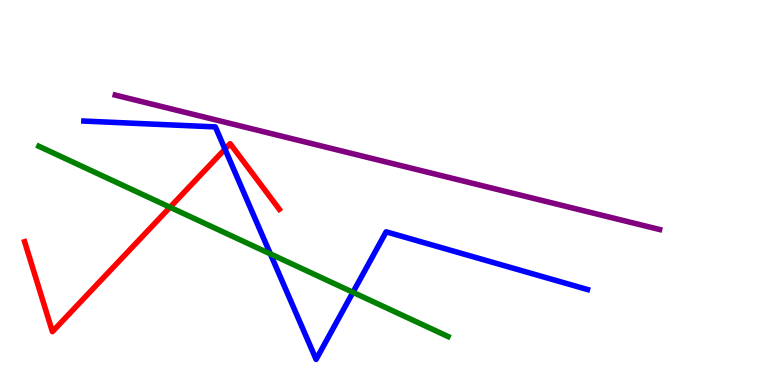[{'lines': ['blue', 'red'], 'intersections': [{'x': 2.9, 'y': 6.13}]}, {'lines': ['green', 'red'], 'intersections': [{'x': 2.19, 'y': 4.62}]}, {'lines': ['purple', 'red'], 'intersections': []}, {'lines': ['blue', 'green'], 'intersections': [{'x': 3.49, 'y': 3.4}, {'x': 4.55, 'y': 2.41}]}, {'lines': ['blue', 'purple'], 'intersections': []}, {'lines': ['green', 'purple'], 'intersections': []}]